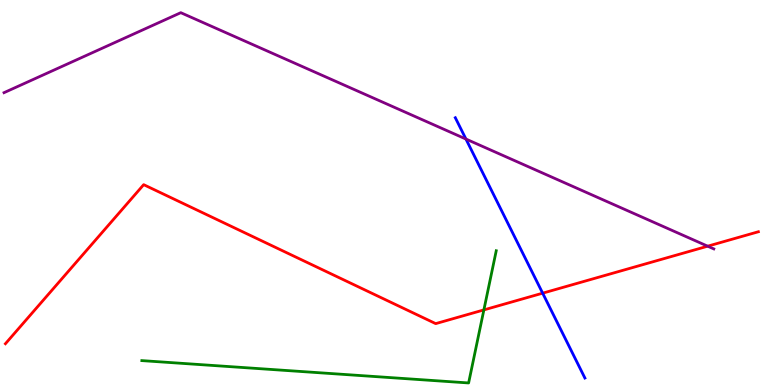[{'lines': ['blue', 'red'], 'intersections': [{'x': 7.0, 'y': 2.39}]}, {'lines': ['green', 'red'], 'intersections': [{'x': 6.24, 'y': 1.95}]}, {'lines': ['purple', 'red'], 'intersections': [{'x': 9.13, 'y': 3.61}]}, {'lines': ['blue', 'green'], 'intersections': []}, {'lines': ['blue', 'purple'], 'intersections': [{'x': 6.01, 'y': 6.39}]}, {'lines': ['green', 'purple'], 'intersections': []}]